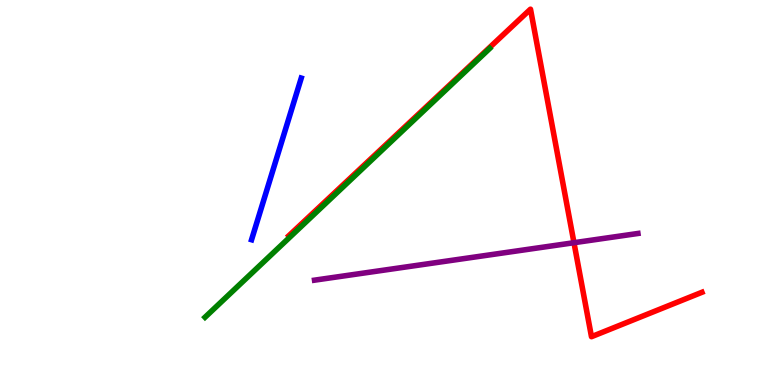[{'lines': ['blue', 'red'], 'intersections': []}, {'lines': ['green', 'red'], 'intersections': []}, {'lines': ['purple', 'red'], 'intersections': [{'x': 7.41, 'y': 3.7}]}, {'lines': ['blue', 'green'], 'intersections': []}, {'lines': ['blue', 'purple'], 'intersections': []}, {'lines': ['green', 'purple'], 'intersections': []}]